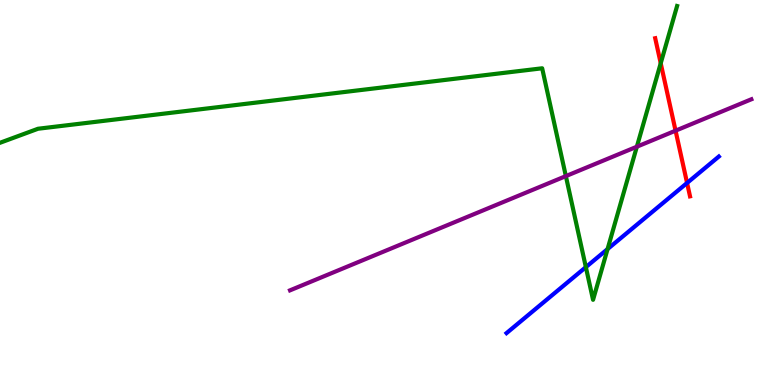[{'lines': ['blue', 'red'], 'intersections': [{'x': 8.87, 'y': 5.25}]}, {'lines': ['green', 'red'], 'intersections': [{'x': 8.53, 'y': 8.36}]}, {'lines': ['purple', 'red'], 'intersections': [{'x': 8.72, 'y': 6.61}]}, {'lines': ['blue', 'green'], 'intersections': [{'x': 7.56, 'y': 3.06}, {'x': 7.84, 'y': 3.53}]}, {'lines': ['blue', 'purple'], 'intersections': []}, {'lines': ['green', 'purple'], 'intersections': [{'x': 7.3, 'y': 5.43}, {'x': 8.22, 'y': 6.19}]}]